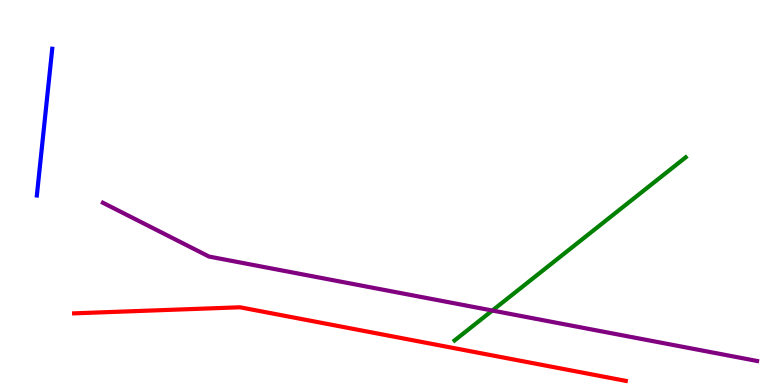[{'lines': ['blue', 'red'], 'intersections': []}, {'lines': ['green', 'red'], 'intersections': []}, {'lines': ['purple', 'red'], 'intersections': []}, {'lines': ['blue', 'green'], 'intersections': []}, {'lines': ['blue', 'purple'], 'intersections': []}, {'lines': ['green', 'purple'], 'intersections': [{'x': 6.35, 'y': 1.93}]}]